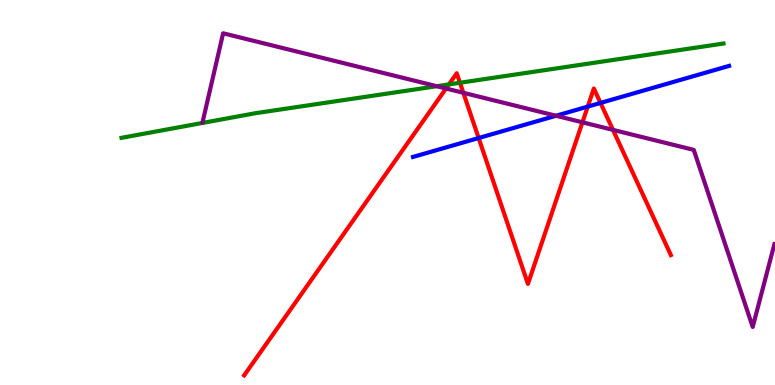[{'lines': ['blue', 'red'], 'intersections': [{'x': 6.18, 'y': 6.41}, {'x': 7.58, 'y': 7.23}, {'x': 7.75, 'y': 7.33}]}, {'lines': ['green', 'red'], 'intersections': [{'x': 5.79, 'y': 7.81}, {'x': 5.94, 'y': 7.85}]}, {'lines': ['purple', 'red'], 'intersections': [{'x': 5.76, 'y': 7.7}, {'x': 5.98, 'y': 7.59}, {'x': 7.52, 'y': 6.82}, {'x': 7.91, 'y': 6.63}]}, {'lines': ['blue', 'green'], 'intersections': []}, {'lines': ['blue', 'purple'], 'intersections': [{'x': 7.17, 'y': 6.99}]}, {'lines': ['green', 'purple'], 'intersections': [{'x': 5.64, 'y': 7.76}]}]